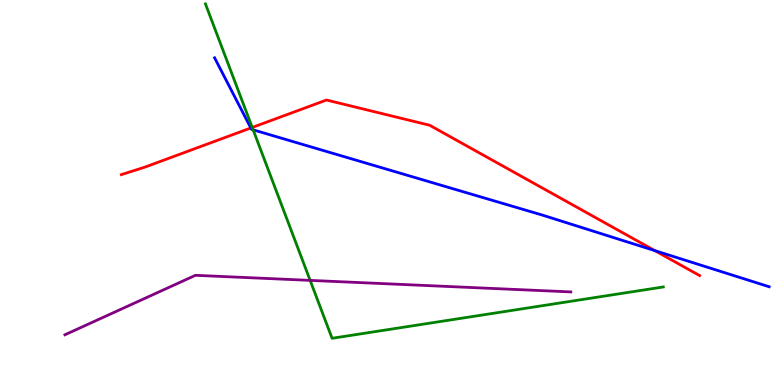[{'lines': ['blue', 'red'], 'intersections': [{'x': 3.24, 'y': 6.68}, {'x': 8.45, 'y': 3.49}]}, {'lines': ['green', 'red'], 'intersections': [{'x': 3.25, 'y': 6.69}]}, {'lines': ['purple', 'red'], 'intersections': []}, {'lines': ['blue', 'green'], 'intersections': [{'x': 3.27, 'y': 6.63}]}, {'lines': ['blue', 'purple'], 'intersections': []}, {'lines': ['green', 'purple'], 'intersections': [{'x': 4.0, 'y': 2.72}]}]